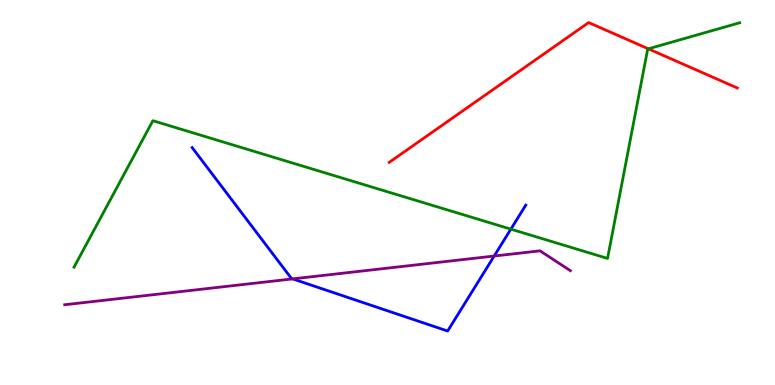[{'lines': ['blue', 'red'], 'intersections': []}, {'lines': ['green', 'red'], 'intersections': [{'x': 8.37, 'y': 8.73}]}, {'lines': ['purple', 'red'], 'intersections': []}, {'lines': ['blue', 'green'], 'intersections': [{'x': 6.59, 'y': 4.05}]}, {'lines': ['blue', 'purple'], 'intersections': [{'x': 3.78, 'y': 2.76}, {'x': 6.38, 'y': 3.35}]}, {'lines': ['green', 'purple'], 'intersections': []}]